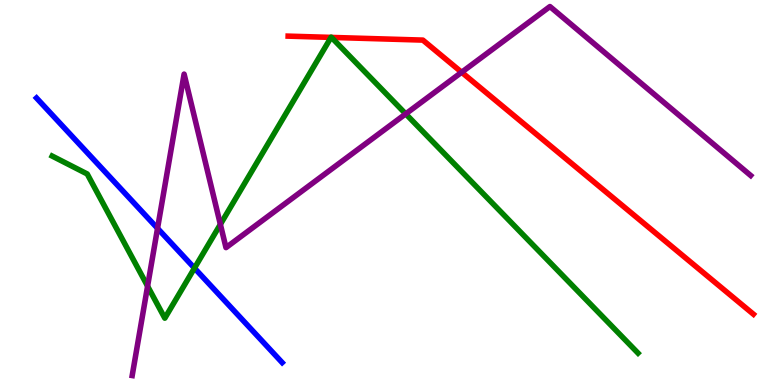[{'lines': ['blue', 'red'], 'intersections': []}, {'lines': ['green', 'red'], 'intersections': [{'x': 4.27, 'y': 9.03}, {'x': 4.28, 'y': 9.03}]}, {'lines': ['purple', 'red'], 'intersections': [{'x': 5.96, 'y': 8.12}]}, {'lines': ['blue', 'green'], 'intersections': [{'x': 2.51, 'y': 3.04}]}, {'lines': ['blue', 'purple'], 'intersections': [{'x': 2.03, 'y': 4.07}]}, {'lines': ['green', 'purple'], 'intersections': [{'x': 1.9, 'y': 2.57}, {'x': 2.84, 'y': 4.17}, {'x': 5.23, 'y': 7.04}]}]